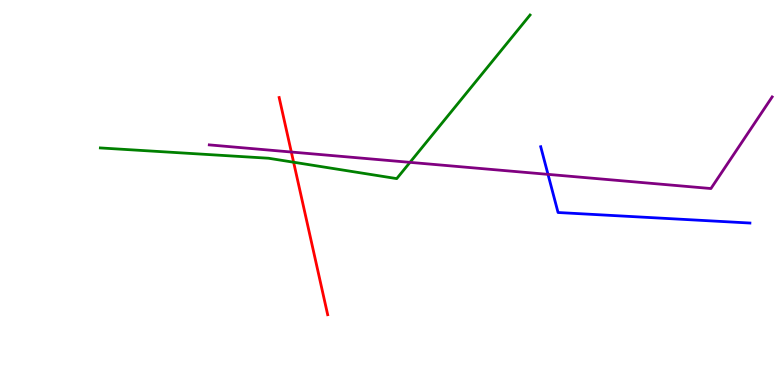[{'lines': ['blue', 'red'], 'intersections': []}, {'lines': ['green', 'red'], 'intersections': [{'x': 3.79, 'y': 5.79}]}, {'lines': ['purple', 'red'], 'intersections': [{'x': 3.76, 'y': 6.05}]}, {'lines': ['blue', 'green'], 'intersections': []}, {'lines': ['blue', 'purple'], 'intersections': [{'x': 7.07, 'y': 5.47}]}, {'lines': ['green', 'purple'], 'intersections': [{'x': 5.29, 'y': 5.78}]}]